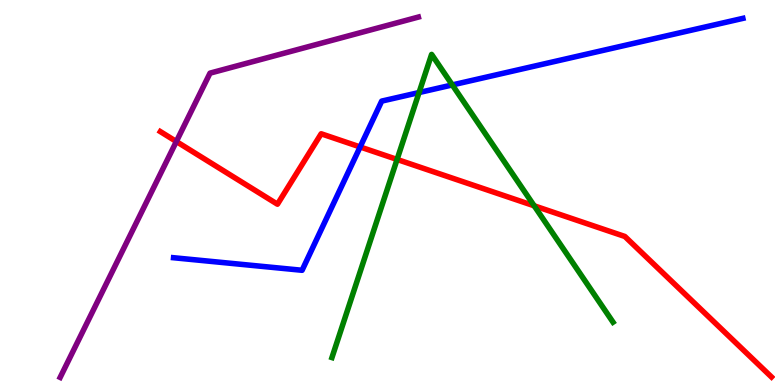[{'lines': ['blue', 'red'], 'intersections': [{'x': 4.65, 'y': 6.18}]}, {'lines': ['green', 'red'], 'intersections': [{'x': 5.12, 'y': 5.86}, {'x': 6.89, 'y': 4.65}]}, {'lines': ['purple', 'red'], 'intersections': [{'x': 2.28, 'y': 6.32}]}, {'lines': ['blue', 'green'], 'intersections': [{'x': 5.41, 'y': 7.6}, {'x': 5.84, 'y': 7.79}]}, {'lines': ['blue', 'purple'], 'intersections': []}, {'lines': ['green', 'purple'], 'intersections': []}]